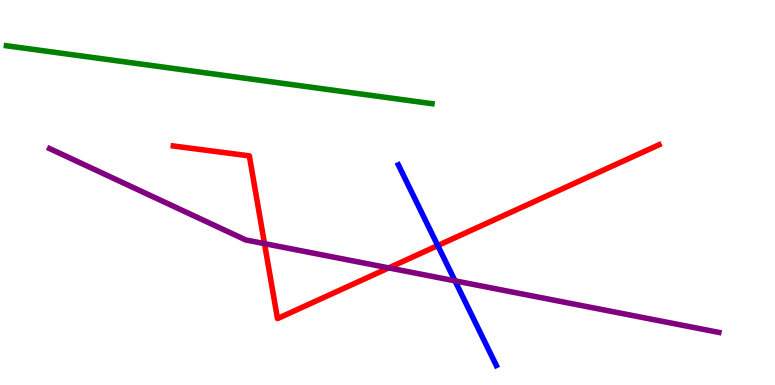[{'lines': ['blue', 'red'], 'intersections': [{'x': 5.65, 'y': 3.62}]}, {'lines': ['green', 'red'], 'intersections': []}, {'lines': ['purple', 'red'], 'intersections': [{'x': 3.41, 'y': 3.67}, {'x': 5.02, 'y': 3.04}]}, {'lines': ['blue', 'green'], 'intersections': []}, {'lines': ['blue', 'purple'], 'intersections': [{'x': 5.87, 'y': 2.71}]}, {'lines': ['green', 'purple'], 'intersections': []}]